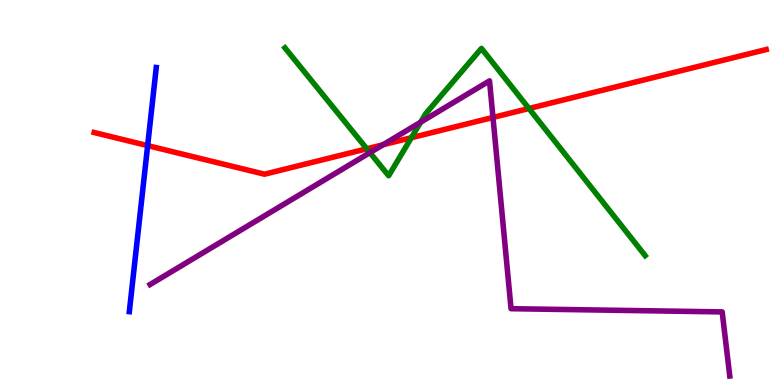[{'lines': ['blue', 'red'], 'intersections': [{'x': 1.91, 'y': 6.22}]}, {'lines': ['green', 'red'], 'intersections': [{'x': 4.73, 'y': 6.14}, {'x': 5.31, 'y': 6.42}, {'x': 6.82, 'y': 7.18}]}, {'lines': ['purple', 'red'], 'intersections': [{'x': 4.94, 'y': 6.24}, {'x': 6.36, 'y': 6.95}]}, {'lines': ['blue', 'green'], 'intersections': []}, {'lines': ['blue', 'purple'], 'intersections': []}, {'lines': ['green', 'purple'], 'intersections': [{'x': 4.77, 'y': 6.04}, {'x': 5.43, 'y': 6.83}]}]